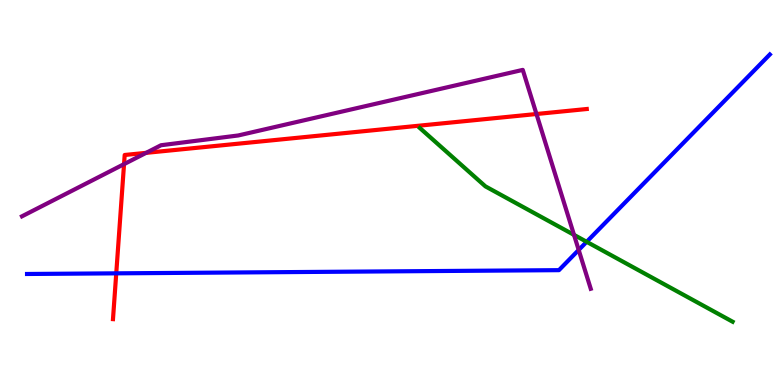[{'lines': ['blue', 'red'], 'intersections': [{'x': 1.5, 'y': 2.9}]}, {'lines': ['green', 'red'], 'intersections': []}, {'lines': ['purple', 'red'], 'intersections': [{'x': 1.6, 'y': 5.74}, {'x': 1.89, 'y': 6.03}, {'x': 6.92, 'y': 7.04}]}, {'lines': ['blue', 'green'], 'intersections': [{'x': 7.57, 'y': 3.72}]}, {'lines': ['blue', 'purple'], 'intersections': [{'x': 7.47, 'y': 3.51}]}, {'lines': ['green', 'purple'], 'intersections': [{'x': 7.41, 'y': 3.9}]}]